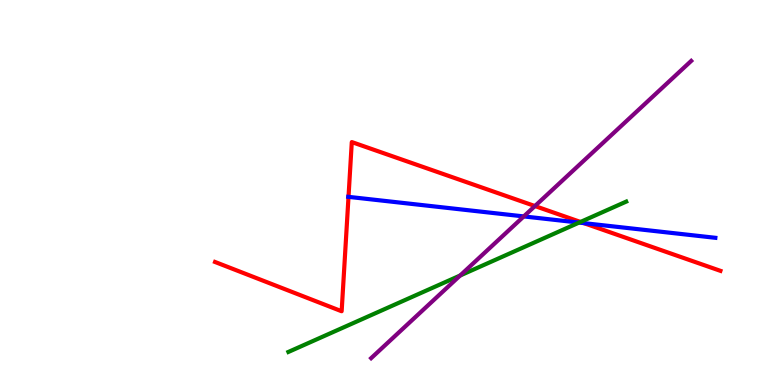[{'lines': ['blue', 'red'], 'intersections': [{'x': 4.5, 'y': 4.89}, {'x': 7.53, 'y': 4.2}]}, {'lines': ['green', 'red'], 'intersections': [{'x': 7.49, 'y': 4.23}]}, {'lines': ['purple', 'red'], 'intersections': [{'x': 6.9, 'y': 4.65}]}, {'lines': ['blue', 'green'], 'intersections': [{'x': 7.47, 'y': 4.22}]}, {'lines': ['blue', 'purple'], 'intersections': [{'x': 6.76, 'y': 4.38}]}, {'lines': ['green', 'purple'], 'intersections': [{'x': 5.94, 'y': 2.84}]}]